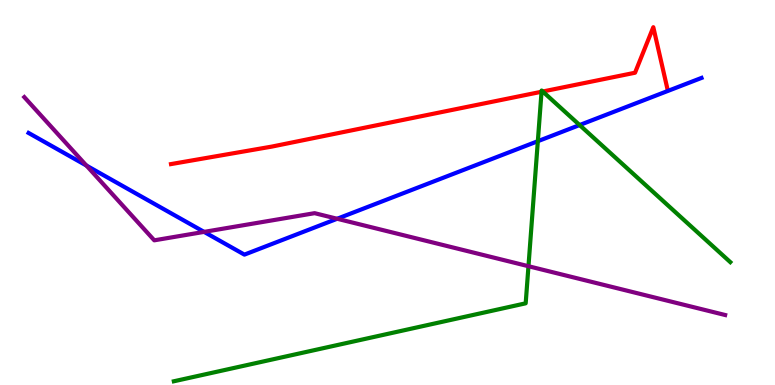[{'lines': ['blue', 'red'], 'intersections': []}, {'lines': ['green', 'red'], 'intersections': [{'x': 6.99, 'y': 7.62}, {'x': 7.0, 'y': 7.62}]}, {'lines': ['purple', 'red'], 'intersections': []}, {'lines': ['blue', 'green'], 'intersections': [{'x': 6.94, 'y': 6.33}, {'x': 7.48, 'y': 6.75}]}, {'lines': ['blue', 'purple'], 'intersections': [{'x': 1.11, 'y': 5.7}, {'x': 2.63, 'y': 3.98}, {'x': 4.35, 'y': 4.32}]}, {'lines': ['green', 'purple'], 'intersections': [{'x': 6.82, 'y': 3.09}]}]